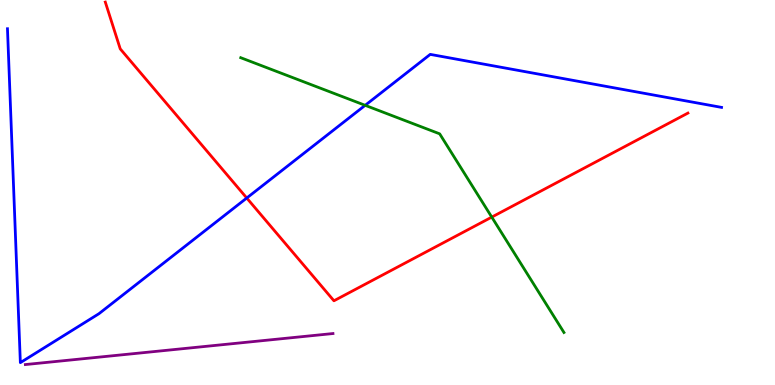[{'lines': ['blue', 'red'], 'intersections': [{'x': 3.18, 'y': 4.86}]}, {'lines': ['green', 'red'], 'intersections': [{'x': 6.35, 'y': 4.36}]}, {'lines': ['purple', 'red'], 'intersections': []}, {'lines': ['blue', 'green'], 'intersections': [{'x': 4.71, 'y': 7.26}]}, {'lines': ['blue', 'purple'], 'intersections': []}, {'lines': ['green', 'purple'], 'intersections': []}]